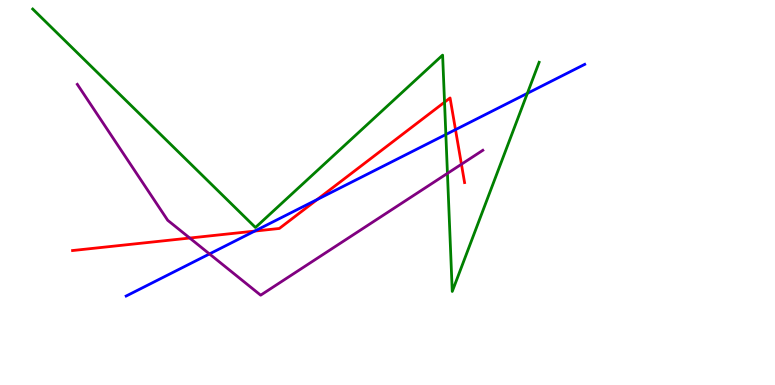[{'lines': ['blue', 'red'], 'intersections': [{'x': 3.29, 'y': 4.0}, {'x': 4.09, 'y': 4.82}, {'x': 5.88, 'y': 6.63}]}, {'lines': ['green', 'red'], 'intersections': [{'x': 5.74, 'y': 7.35}]}, {'lines': ['purple', 'red'], 'intersections': [{'x': 2.45, 'y': 3.82}, {'x': 5.95, 'y': 5.73}]}, {'lines': ['blue', 'green'], 'intersections': [{'x': 5.75, 'y': 6.51}, {'x': 6.8, 'y': 7.58}]}, {'lines': ['blue', 'purple'], 'intersections': [{'x': 2.7, 'y': 3.4}]}, {'lines': ['green', 'purple'], 'intersections': [{'x': 5.77, 'y': 5.5}]}]